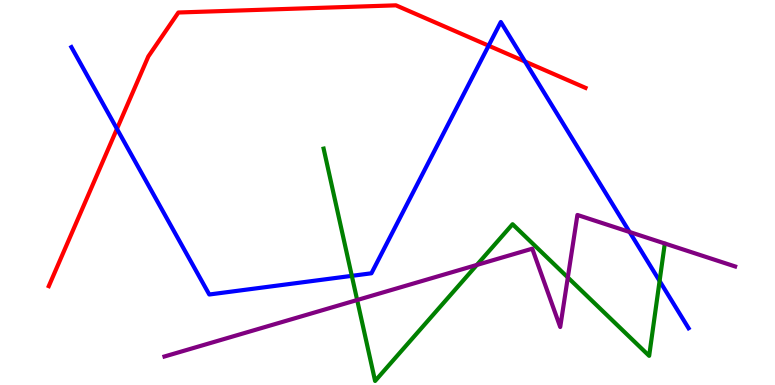[{'lines': ['blue', 'red'], 'intersections': [{'x': 1.51, 'y': 6.65}, {'x': 6.3, 'y': 8.81}, {'x': 6.77, 'y': 8.4}]}, {'lines': ['green', 'red'], 'intersections': []}, {'lines': ['purple', 'red'], 'intersections': []}, {'lines': ['blue', 'green'], 'intersections': [{'x': 4.54, 'y': 2.84}, {'x': 8.51, 'y': 2.7}]}, {'lines': ['blue', 'purple'], 'intersections': [{'x': 8.12, 'y': 3.97}]}, {'lines': ['green', 'purple'], 'intersections': [{'x': 4.61, 'y': 2.21}, {'x': 6.15, 'y': 3.12}, {'x': 7.33, 'y': 2.79}]}]